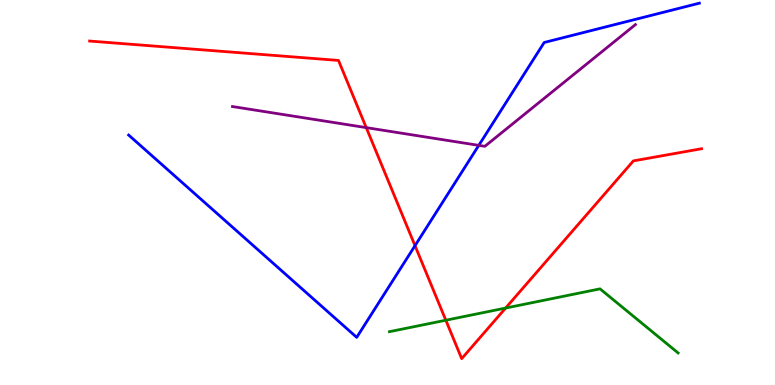[{'lines': ['blue', 'red'], 'intersections': [{'x': 5.36, 'y': 3.62}]}, {'lines': ['green', 'red'], 'intersections': [{'x': 5.75, 'y': 1.68}, {'x': 6.52, 'y': 2.0}]}, {'lines': ['purple', 'red'], 'intersections': [{'x': 4.73, 'y': 6.69}]}, {'lines': ['blue', 'green'], 'intersections': []}, {'lines': ['blue', 'purple'], 'intersections': [{'x': 6.18, 'y': 6.22}]}, {'lines': ['green', 'purple'], 'intersections': []}]